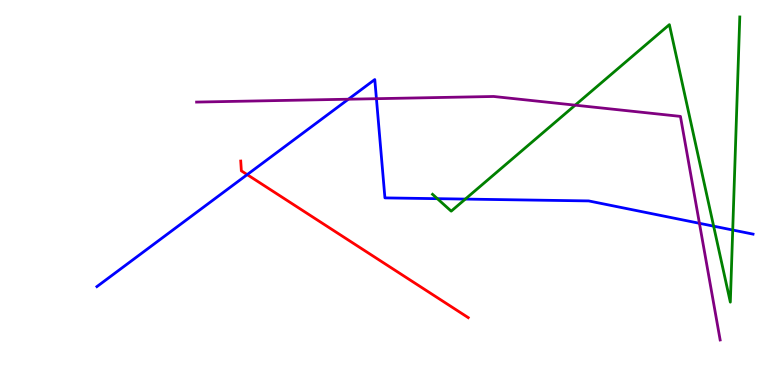[{'lines': ['blue', 'red'], 'intersections': [{'x': 3.19, 'y': 5.46}]}, {'lines': ['green', 'red'], 'intersections': []}, {'lines': ['purple', 'red'], 'intersections': []}, {'lines': ['blue', 'green'], 'intersections': [{'x': 5.64, 'y': 4.84}, {'x': 6.0, 'y': 4.83}, {'x': 9.21, 'y': 4.13}, {'x': 9.45, 'y': 4.03}]}, {'lines': ['blue', 'purple'], 'intersections': [{'x': 4.5, 'y': 7.42}, {'x': 4.86, 'y': 7.44}, {'x': 9.02, 'y': 4.2}]}, {'lines': ['green', 'purple'], 'intersections': [{'x': 7.42, 'y': 7.27}]}]